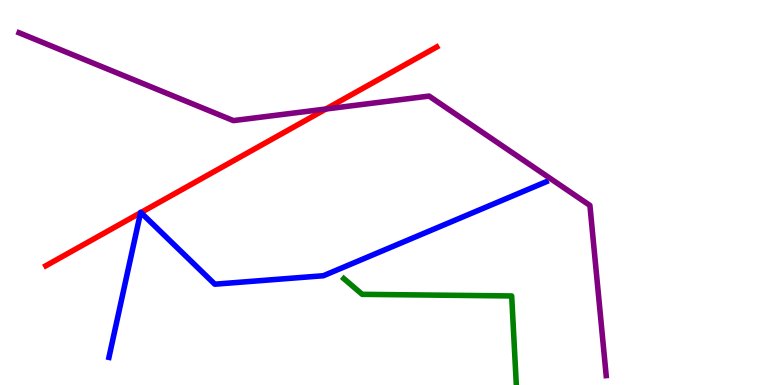[{'lines': ['blue', 'red'], 'intersections': [{'x': 1.81, 'y': 4.47}, {'x': 1.82, 'y': 4.48}]}, {'lines': ['green', 'red'], 'intersections': []}, {'lines': ['purple', 'red'], 'intersections': [{'x': 4.21, 'y': 7.17}]}, {'lines': ['blue', 'green'], 'intersections': []}, {'lines': ['blue', 'purple'], 'intersections': []}, {'lines': ['green', 'purple'], 'intersections': []}]